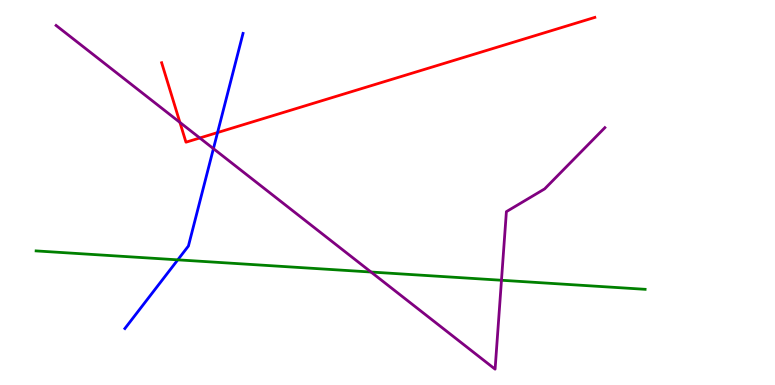[{'lines': ['blue', 'red'], 'intersections': [{'x': 2.81, 'y': 6.56}]}, {'lines': ['green', 'red'], 'intersections': []}, {'lines': ['purple', 'red'], 'intersections': [{'x': 2.32, 'y': 6.82}, {'x': 2.58, 'y': 6.42}]}, {'lines': ['blue', 'green'], 'intersections': [{'x': 2.29, 'y': 3.25}]}, {'lines': ['blue', 'purple'], 'intersections': [{'x': 2.75, 'y': 6.14}]}, {'lines': ['green', 'purple'], 'intersections': [{'x': 4.79, 'y': 2.93}, {'x': 6.47, 'y': 2.72}]}]